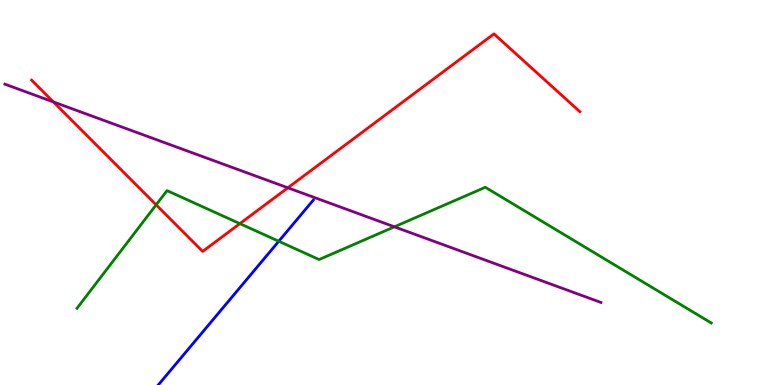[{'lines': ['blue', 'red'], 'intersections': []}, {'lines': ['green', 'red'], 'intersections': [{'x': 2.01, 'y': 4.68}, {'x': 3.1, 'y': 4.19}]}, {'lines': ['purple', 'red'], 'intersections': [{'x': 0.689, 'y': 7.35}, {'x': 3.71, 'y': 5.12}]}, {'lines': ['blue', 'green'], 'intersections': [{'x': 3.6, 'y': 3.73}]}, {'lines': ['blue', 'purple'], 'intersections': []}, {'lines': ['green', 'purple'], 'intersections': [{'x': 5.09, 'y': 4.11}]}]